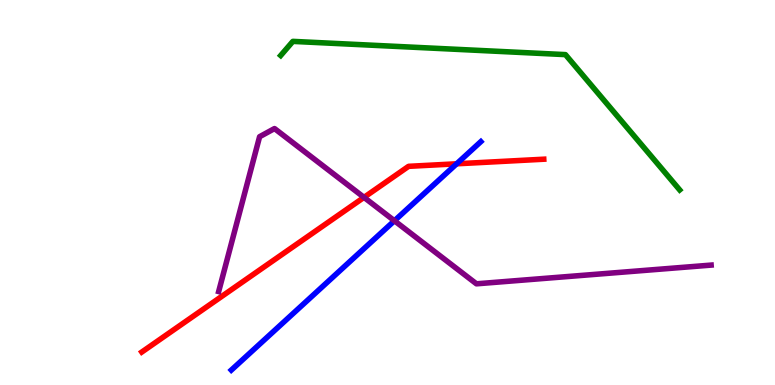[{'lines': ['blue', 'red'], 'intersections': [{'x': 5.89, 'y': 5.75}]}, {'lines': ['green', 'red'], 'intersections': []}, {'lines': ['purple', 'red'], 'intersections': [{'x': 4.7, 'y': 4.87}]}, {'lines': ['blue', 'green'], 'intersections': []}, {'lines': ['blue', 'purple'], 'intersections': [{'x': 5.09, 'y': 4.27}]}, {'lines': ['green', 'purple'], 'intersections': []}]